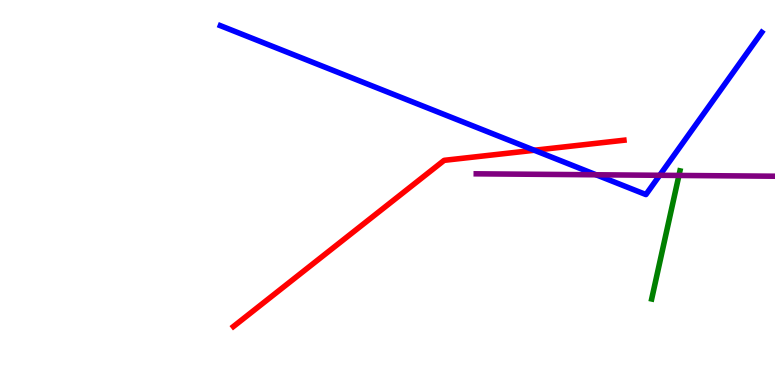[{'lines': ['blue', 'red'], 'intersections': [{'x': 6.89, 'y': 6.1}]}, {'lines': ['green', 'red'], 'intersections': []}, {'lines': ['purple', 'red'], 'intersections': []}, {'lines': ['blue', 'green'], 'intersections': []}, {'lines': ['blue', 'purple'], 'intersections': [{'x': 7.69, 'y': 5.46}, {'x': 8.51, 'y': 5.45}]}, {'lines': ['green', 'purple'], 'intersections': [{'x': 8.76, 'y': 5.44}]}]